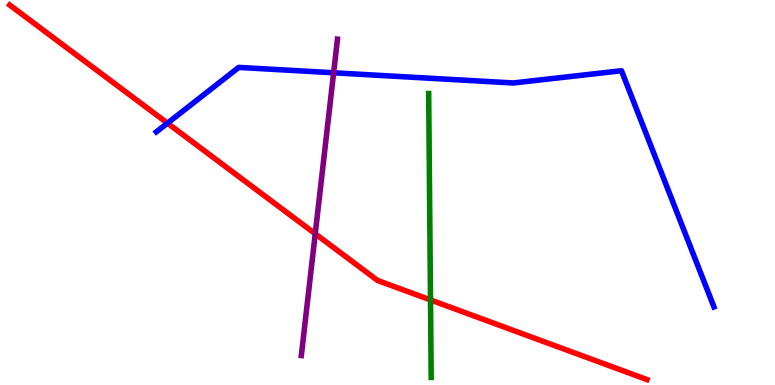[{'lines': ['blue', 'red'], 'intersections': [{'x': 2.16, 'y': 6.8}]}, {'lines': ['green', 'red'], 'intersections': [{'x': 5.55, 'y': 2.21}]}, {'lines': ['purple', 'red'], 'intersections': [{'x': 4.07, 'y': 3.93}]}, {'lines': ['blue', 'green'], 'intersections': []}, {'lines': ['blue', 'purple'], 'intersections': [{'x': 4.3, 'y': 8.11}]}, {'lines': ['green', 'purple'], 'intersections': []}]